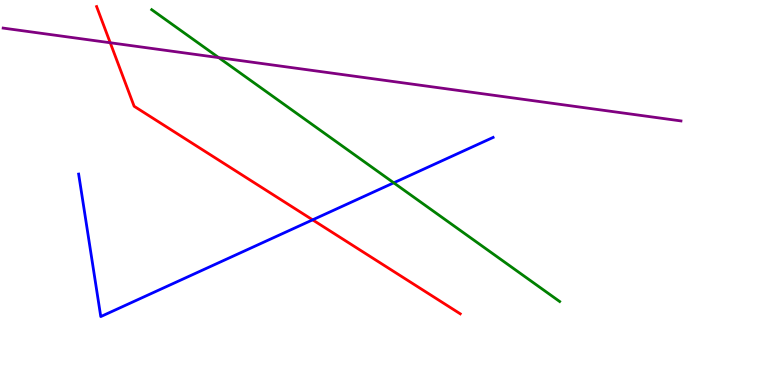[{'lines': ['blue', 'red'], 'intersections': [{'x': 4.03, 'y': 4.29}]}, {'lines': ['green', 'red'], 'intersections': []}, {'lines': ['purple', 'red'], 'intersections': [{'x': 1.42, 'y': 8.89}]}, {'lines': ['blue', 'green'], 'intersections': [{'x': 5.08, 'y': 5.25}]}, {'lines': ['blue', 'purple'], 'intersections': []}, {'lines': ['green', 'purple'], 'intersections': [{'x': 2.82, 'y': 8.5}]}]